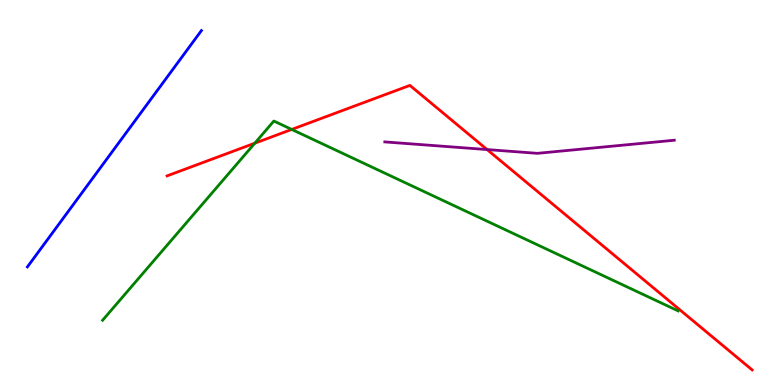[{'lines': ['blue', 'red'], 'intersections': []}, {'lines': ['green', 'red'], 'intersections': [{'x': 3.29, 'y': 6.28}, {'x': 3.76, 'y': 6.64}]}, {'lines': ['purple', 'red'], 'intersections': [{'x': 6.29, 'y': 6.12}]}, {'lines': ['blue', 'green'], 'intersections': []}, {'lines': ['blue', 'purple'], 'intersections': []}, {'lines': ['green', 'purple'], 'intersections': []}]